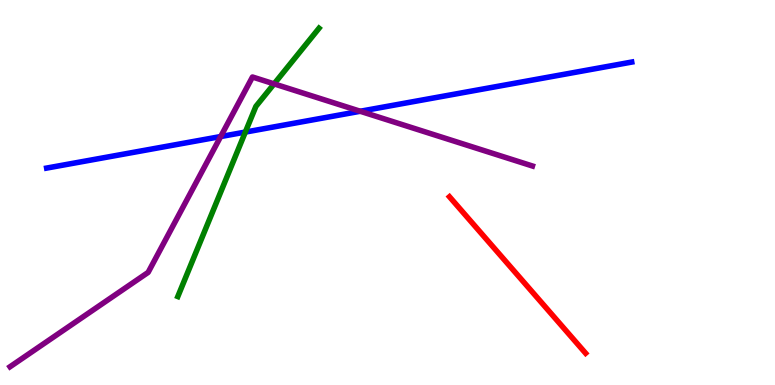[{'lines': ['blue', 'red'], 'intersections': []}, {'lines': ['green', 'red'], 'intersections': []}, {'lines': ['purple', 'red'], 'intersections': []}, {'lines': ['blue', 'green'], 'intersections': [{'x': 3.17, 'y': 6.57}]}, {'lines': ['blue', 'purple'], 'intersections': [{'x': 2.85, 'y': 6.45}, {'x': 4.65, 'y': 7.11}]}, {'lines': ['green', 'purple'], 'intersections': [{'x': 3.54, 'y': 7.82}]}]